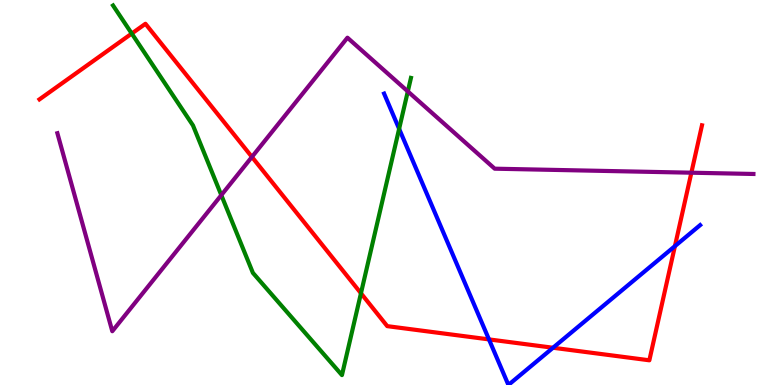[{'lines': ['blue', 'red'], 'intersections': [{'x': 6.31, 'y': 1.18}, {'x': 7.14, 'y': 0.968}, {'x': 8.71, 'y': 3.61}]}, {'lines': ['green', 'red'], 'intersections': [{'x': 1.7, 'y': 9.13}, {'x': 4.66, 'y': 2.38}]}, {'lines': ['purple', 'red'], 'intersections': [{'x': 3.25, 'y': 5.92}, {'x': 8.92, 'y': 5.51}]}, {'lines': ['blue', 'green'], 'intersections': [{'x': 5.15, 'y': 6.65}]}, {'lines': ['blue', 'purple'], 'intersections': []}, {'lines': ['green', 'purple'], 'intersections': [{'x': 2.86, 'y': 4.93}, {'x': 5.26, 'y': 7.63}]}]